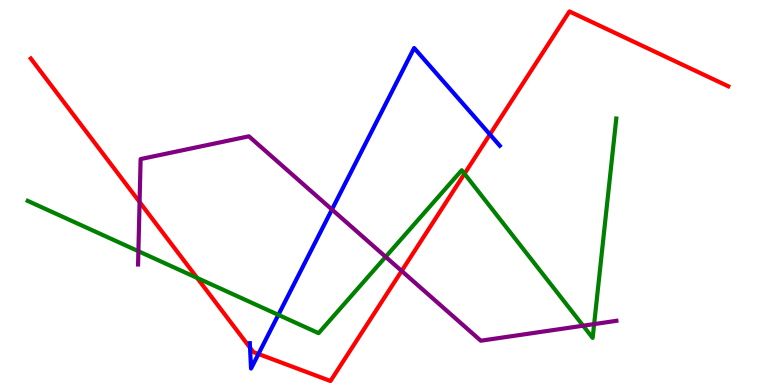[{'lines': ['blue', 'red'], 'intersections': [{'x': 3.23, 'y': 0.968}, {'x': 3.33, 'y': 0.806}, {'x': 6.32, 'y': 6.51}]}, {'lines': ['green', 'red'], 'intersections': [{'x': 2.54, 'y': 2.78}, {'x': 5.99, 'y': 5.49}]}, {'lines': ['purple', 'red'], 'intersections': [{'x': 1.8, 'y': 4.75}, {'x': 5.18, 'y': 2.96}]}, {'lines': ['blue', 'green'], 'intersections': [{'x': 3.59, 'y': 1.82}]}, {'lines': ['blue', 'purple'], 'intersections': [{'x': 4.28, 'y': 4.56}]}, {'lines': ['green', 'purple'], 'intersections': [{'x': 1.79, 'y': 3.47}, {'x': 4.98, 'y': 3.33}, {'x': 7.52, 'y': 1.54}, {'x': 7.67, 'y': 1.58}]}]